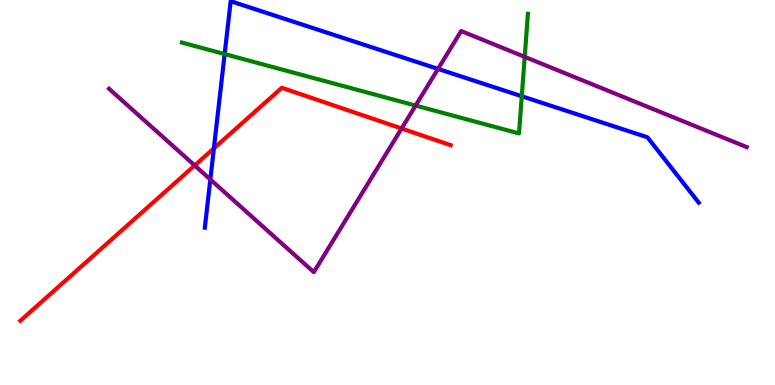[{'lines': ['blue', 'red'], 'intersections': [{'x': 2.76, 'y': 6.15}]}, {'lines': ['green', 'red'], 'intersections': []}, {'lines': ['purple', 'red'], 'intersections': [{'x': 2.51, 'y': 5.7}, {'x': 5.18, 'y': 6.66}]}, {'lines': ['blue', 'green'], 'intersections': [{'x': 2.9, 'y': 8.6}, {'x': 6.73, 'y': 7.5}]}, {'lines': ['blue', 'purple'], 'intersections': [{'x': 2.71, 'y': 5.34}, {'x': 5.65, 'y': 8.21}]}, {'lines': ['green', 'purple'], 'intersections': [{'x': 5.36, 'y': 7.26}, {'x': 6.77, 'y': 8.52}]}]